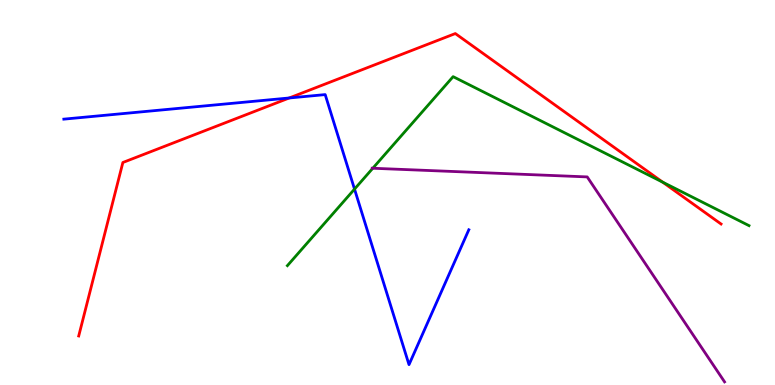[{'lines': ['blue', 'red'], 'intersections': [{'x': 3.73, 'y': 7.46}]}, {'lines': ['green', 'red'], 'intersections': [{'x': 8.55, 'y': 5.27}]}, {'lines': ['purple', 'red'], 'intersections': []}, {'lines': ['blue', 'green'], 'intersections': [{'x': 4.57, 'y': 5.09}]}, {'lines': ['blue', 'purple'], 'intersections': []}, {'lines': ['green', 'purple'], 'intersections': [{'x': 4.81, 'y': 5.63}]}]